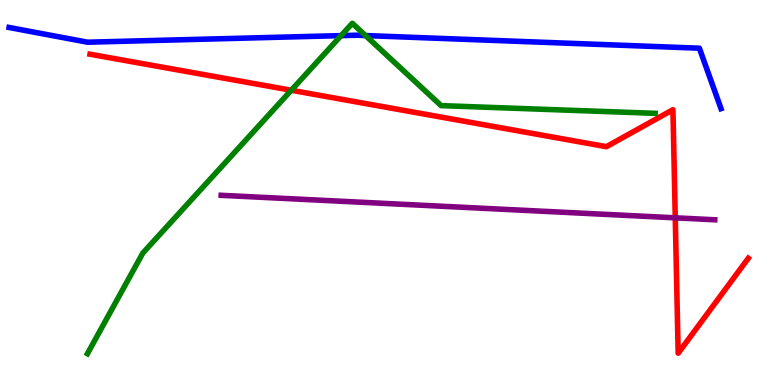[{'lines': ['blue', 'red'], 'intersections': []}, {'lines': ['green', 'red'], 'intersections': [{'x': 3.76, 'y': 7.66}]}, {'lines': ['purple', 'red'], 'intersections': [{'x': 8.71, 'y': 4.34}]}, {'lines': ['blue', 'green'], 'intersections': [{'x': 4.4, 'y': 9.07}, {'x': 4.72, 'y': 9.08}]}, {'lines': ['blue', 'purple'], 'intersections': []}, {'lines': ['green', 'purple'], 'intersections': []}]